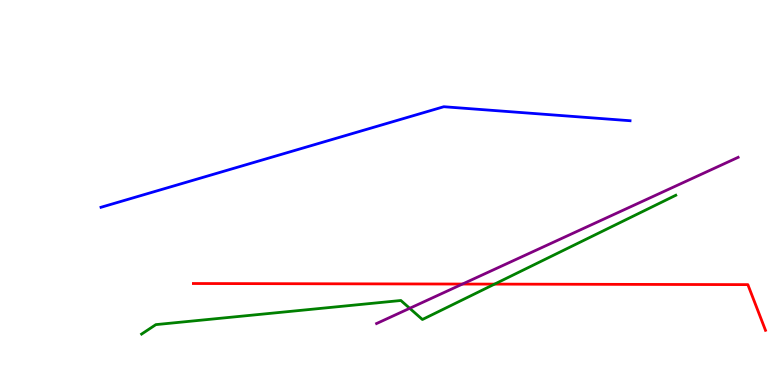[{'lines': ['blue', 'red'], 'intersections': []}, {'lines': ['green', 'red'], 'intersections': [{'x': 6.38, 'y': 2.62}]}, {'lines': ['purple', 'red'], 'intersections': [{'x': 5.97, 'y': 2.62}]}, {'lines': ['blue', 'green'], 'intersections': []}, {'lines': ['blue', 'purple'], 'intersections': []}, {'lines': ['green', 'purple'], 'intersections': [{'x': 5.29, 'y': 1.99}]}]